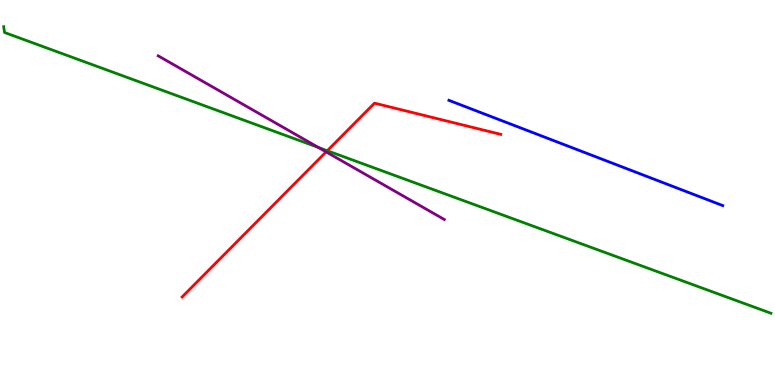[{'lines': ['blue', 'red'], 'intersections': []}, {'lines': ['green', 'red'], 'intersections': [{'x': 4.22, 'y': 6.09}]}, {'lines': ['purple', 'red'], 'intersections': [{'x': 4.21, 'y': 6.06}]}, {'lines': ['blue', 'green'], 'intersections': []}, {'lines': ['blue', 'purple'], 'intersections': []}, {'lines': ['green', 'purple'], 'intersections': [{'x': 4.11, 'y': 6.17}]}]